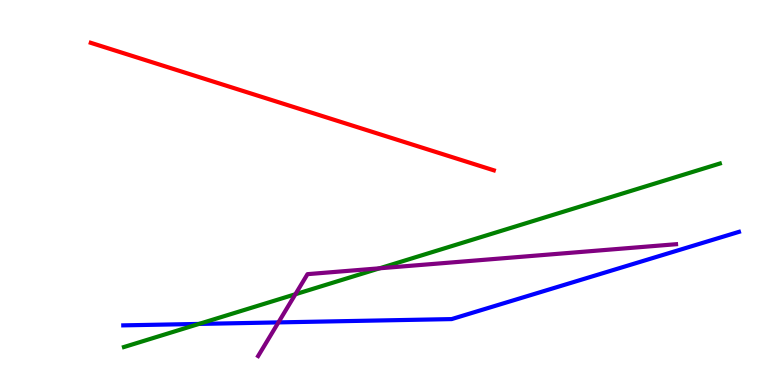[{'lines': ['blue', 'red'], 'intersections': []}, {'lines': ['green', 'red'], 'intersections': []}, {'lines': ['purple', 'red'], 'intersections': []}, {'lines': ['blue', 'green'], 'intersections': [{'x': 2.57, 'y': 1.59}]}, {'lines': ['blue', 'purple'], 'intersections': [{'x': 3.59, 'y': 1.63}]}, {'lines': ['green', 'purple'], 'intersections': [{'x': 3.81, 'y': 2.36}, {'x': 4.9, 'y': 3.03}]}]